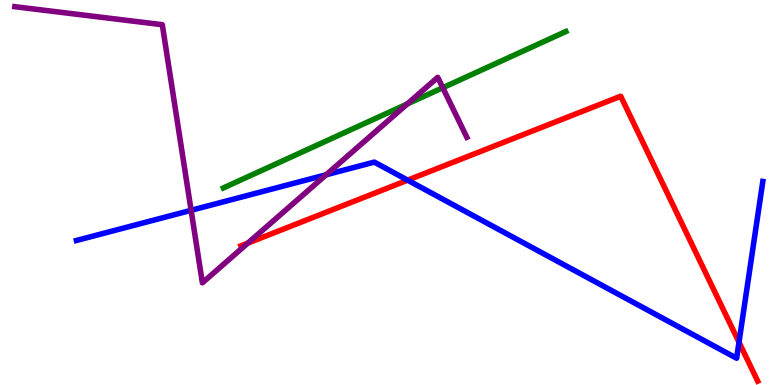[{'lines': ['blue', 'red'], 'intersections': [{'x': 5.26, 'y': 5.32}, {'x': 9.54, 'y': 1.11}]}, {'lines': ['green', 'red'], 'intersections': []}, {'lines': ['purple', 'red'], 'intersections': [{'x': 3.2, 'y': 3.69}]}, {'lines': ['blue', 'green'], 'intersections': []}, {'lines': ['blue', 'purple'], 'intersections': [{'x': 2.47, 'y': 4.54}, {'x': 4.21, 'y': 5.46}]}, {'lines': ['green', 'purple'], 'intersections': [{'x': 5.26, 'y': 7.3}, {'x': 5.71, 'y': 7.72}]}]